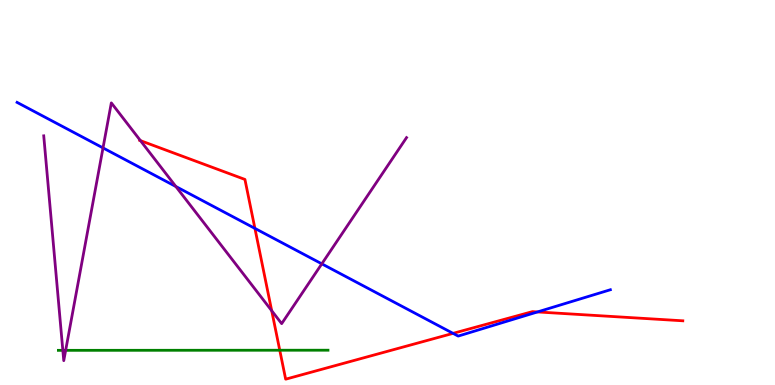[{'lines': ['blue', 'red'], 'intersections': [{'x': 3.29, 'y': 4.07}, {'x': 5.85, 'y': 1.34}, {'x': 6.94, 'y': 1.9}]}, {'lines': ['green', 'red'], 'intersections': [{'x': 3.61, 'y': 0.903}]}, {'lines': ['purple', 'red'], 'intersections': [{'x': 1.81, 'y': 6.35}, {'x': 3.51, 'y': 1.93}]}, {'lines': ['blue', 'green'], 'intersections': []}, {'lines': ['blue', 'purple'], 'intersections': [{'x': 1.33, 'y': 6.16}, {'x': 2.27, 'y': 5.16}, {'x': 4.15, 'y': 3.15}]}, {'lines': ['green', 'purple'], 'intersections': [{'x': 0.811, 'y': 0.9}, {'x': 0.847, 'y': 0.9}]}]